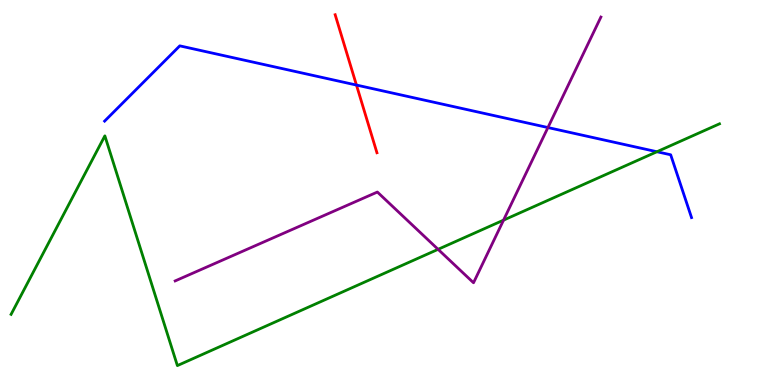[{'lines': ['blue', 'red'], 'intersections': [{'x': 4.6, 'y': 7.79}]}, {'lines': ['green', 'red'], 'intersections': []}, {'lines': ['purple', 'red'], 'intersections': []}, {'lines': ['blue', 'green'], 'intersections': [{'x': 8.48, 'y': 6.06}]}, {'lines': ['blue', 'purple'], 'intersections': [{'x': 7.07, 'y': 6.69}]}, {'lines': ['green', 'purple'], 'intersections': [{'x': 5.65, 'y': 3.52}, {'x': 6.5, 'y': 4.28}]}]